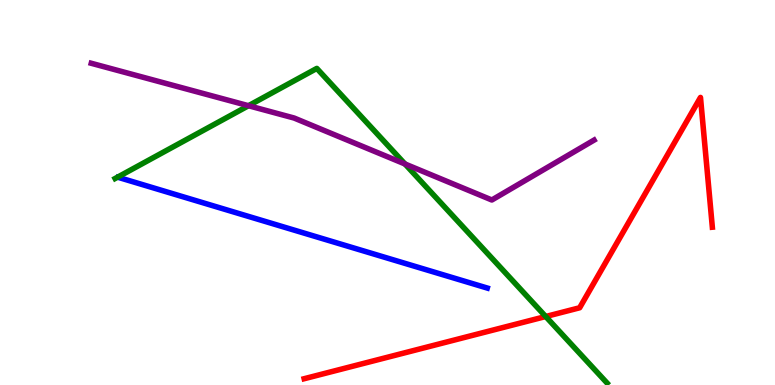[{'lines': ['blue', 'red'], 'intersections': []}, {'lines': ['green', 'red'], 'intersections': [{'x': 7.04, 'y': 1.78}]}, {'lines': ['purple', 'red'], 'intersections': []}, {'lines': ['blue', 'green'], 'intersections': []}, {'lines': ['blue', 'purple'], 'intersections': []}, {'lines': ['green', 'purple'], 'intersections': [{'x': 3.21, 'y': 7.25}, {'x': 5.23, 'y': 5.74}]}]